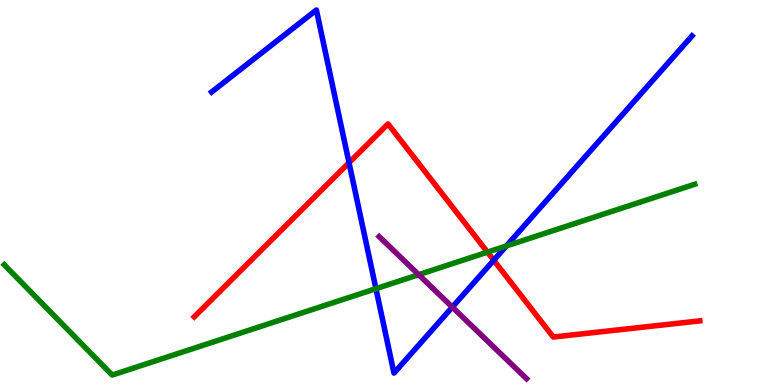[{'lines': ['blue', 'red'], 'intersections': [{'x': 4.5, 'y': 5.77}, {'x': 6.37, 'y': 3.24}]}, {'lines': ['green', 'red'], 'intersections': [{'x': 6.29, 'y': 3.45}]}, {'lines': ['purple', 'red'], 'intersections': []}, {'lines': ['blue', 'green'], 'intersections': [{'x': 4.85, 'y': 2.5}, {'x': 6.53, 'y': 3.61}]}, {'lines': ['blue', 'purple'], 'intersections': [{'x': 5.84, 'y': 2.02}]}, {'lines': ['green', 'purple'], 'intersections': [{'x': 5.4, 'y': 2.87}]}]